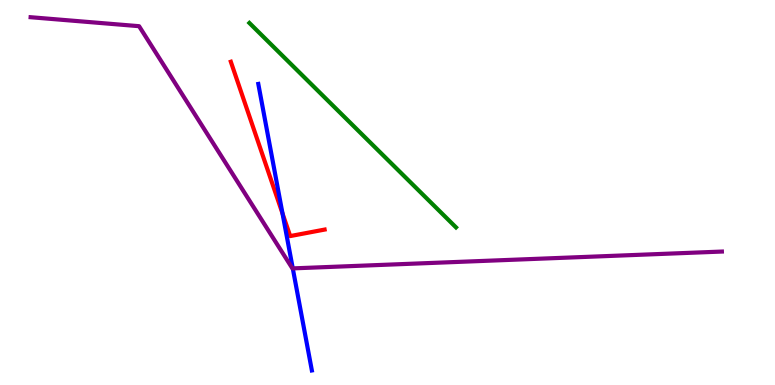[{'lines': ['blue', 'red'], 'intersections': [{'x': 3.65, 'y': 4.45}]}, {'lines': ['green', 'red'], 'intersections': []}, {'lines': ['purple', 'red'], 'intersections': []}, {'lines': ['blue', 'green'], 'intersections': []}, {'lines': ['blue', 'purple'], 'intersections': [{'x': 3.78, 'y': 3.03}]}, {'lines': ['green', 'purple'], 'intersections': []}]